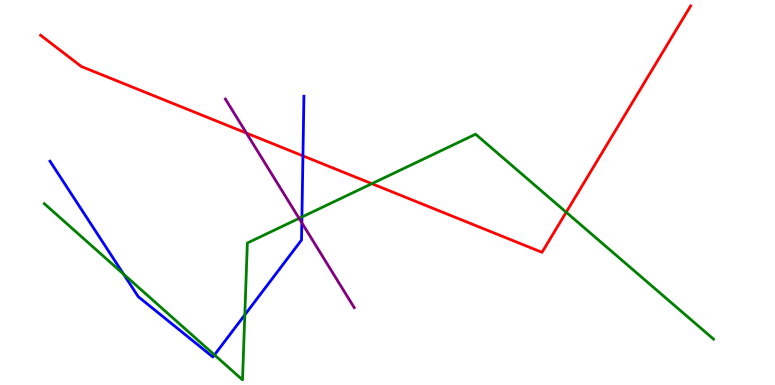[{'lines': ['blue', 'red'], 'intersections': [{'x': 3.91, 'y': 5.95}]}, {'lines': ['green', 'red'], 'intersections': [{'x': 4.8, 'y': 5.23}, {'x': 7.31, 'y': 4.49}]}, {'lines': ['purple', 'red'], 'intersections': [{'x': 3.18, 'y': 6.54}]}, {'lines': ['blue', 'green'], 'intersections': [{'x': 1.59, 'y': 2.88}, {'x': 2.77, 'y': 0.781}, {'x': 3.16, 'y': 1.82}, {'x': 3.9, 'y': 4.36}]}, {'lines': ['blue', 'purple'], 'intersections': [{'x': 3.89, 'y': 4.21}]}, {'lines': ['green', 'purple'], 'intersections': [{'x': 3.86, 'y': 4.33}]}]